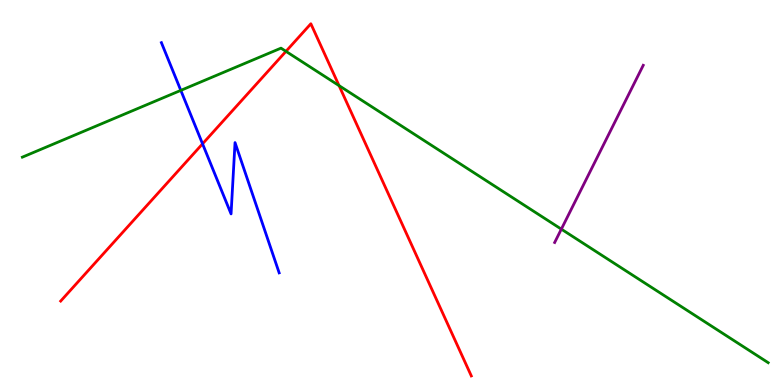[{'lines': ['blue', 'red'], 'intersections': [{'x': 2.61, 'y': 6.26}]}, {'lines': ['green', 'red'], 'intersections': [{'x': 3.69, 'y': 8.67}, {'x': 4.37, 'y': 7.78}]}, {'lines': ['purple', 'red'], 'intersections': []}, {'lines': ['blue', 'green'], 'intersections': [{'x': 2.33, 'y': 7.65}]}, {'lines': ['blue', 'purple'], 'intersections': []}, {'lines': ['green', 'purple'], 'intersections': [{'x': 7.24, 'y': 4.05}]}]